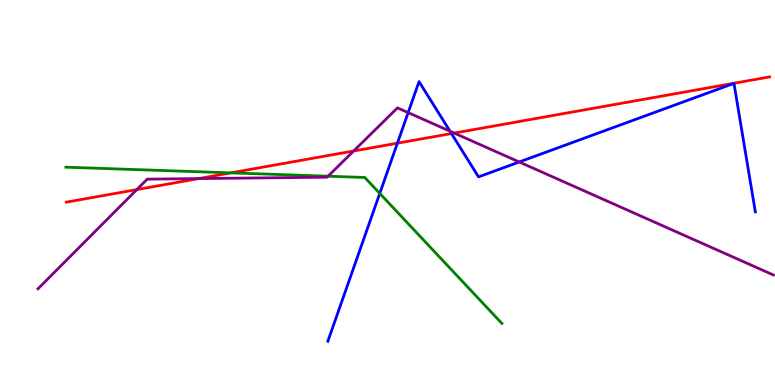[{'lines': ['blue', 'red'], 'intersections': [{'x': 5.13, 'y': 6.28}, {'x': 5.83, 'y': 6.53}]}, {'lines': ['green', 'red'], 'intersections': [{'x': 2.98, 'y': 5.51}]}, {'lines': ['purple', 'red'], 'intersections': [{'x': 1.77, 'y': 5.08}, {'x': 2.56, 'y': 5.36}, {'x': 4.56, 'y': 6.08}, {'x': 5.86, 'y': 6.54}]}, {'lines': ['blue', 'green'], 'intersections': [{'x': 4.9, 'y': 4.98}]}, {'lines': ['blue', 'purple'], 'intersections': [{'x': 5.27, 'y': 7.07}, {'x': 5.81, 'y': 6.59}, {'x': 6.7, 'y': 5.79}]}, {'lines': ['green', 'purple'], 'intersections': [{'x': 4.23, 'y': 5.42}]}]